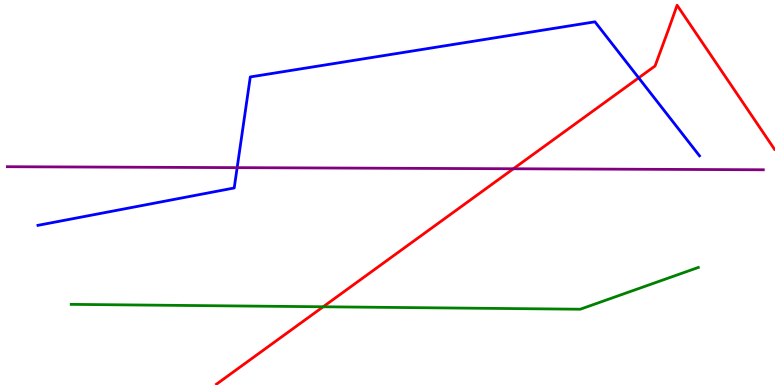[{'lines': ['blue', 'red'], 'intersections': [{'x': 8.24, 'y': 7.98}]}, {'lines': ['green', 'red'], 'intersections': [{'x': 4.17, 'y': 2.03}]}, {'lines': ['purple', 'red'], 'intersections': [{'x': 6.62, 'y': 5.62}]}, {'lines': ['blue', 'green'], 'intersections': []}, {'lines': ['blue', 'purple'], 'intersections': [{'x': 3.06, 'y': 5.65}]}, {'lines': ['green', 'purple'], 'intersections': []}]